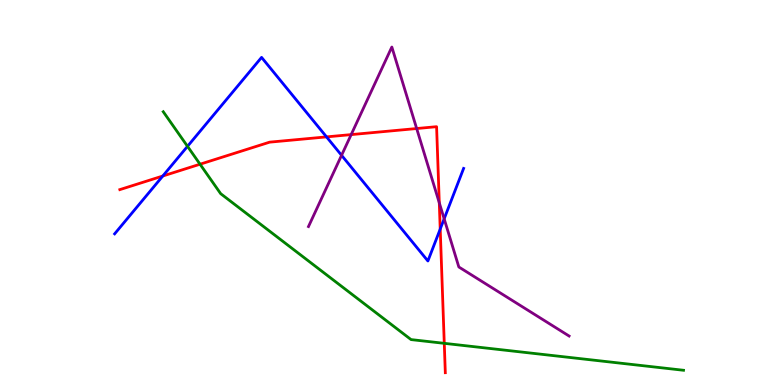[{'lines': ['blue', 'red'], 'intersections': [{'x': 2.1, 'y': 5.43}, {'x': 4.21, 'y': 6.44}, {'x': 5.68, 'y': 4.05}]}, {'lines': ['green', 'red'], 'intersections': [{'x': 2.58, 'y': 5.73}, {'x': 5.73, 'y': 1.08}]}, {'lines': ['purple', 'red'], 'intersections': [{'x': 4.53, 'y': 6.5}, {'x': 5.38, 'y': 6.66}, {'x': 5.67, 'y': 4.73}]}, {'lines': ['blue', 'green'], 'intersections': [{'x': 2.42, 'y': 6.2}]}, {'lines': ['blue', 'purple'], 'intersections': [{'x': 4.41, 'y': 5.97}, {'x': 5.73, 'y': 4.32}]}, {'lines': ['green', 'purple'], 'intersections': []}]